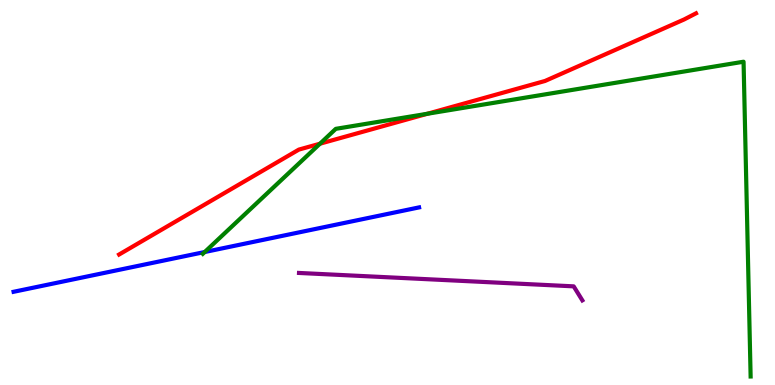[{'lines': ['blue', 'red'], 'intersections': []}, {'lines': ['green', 'red'], 'intersections': [{'x': 4.13, 'y': 6.27}, {'x': 5.52, 'y': 7.05}]}, {'lines': ['purple', 'red'], 'intersections': []}, {'lines': ['blue', 'green'], 'intersections': [{'x': 2.64, 'y': 3.45}]}, {'lines': ['blue', 'purple'], 'intersections': []}, {'lines': ['green', 'purple'], 'intersections': []}]